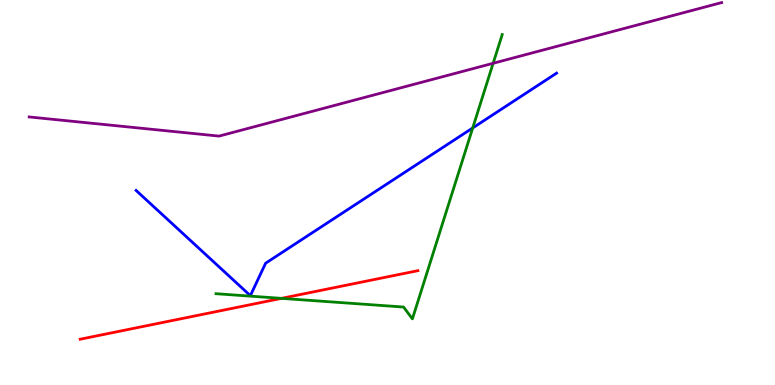[{'lines': ['blue', 'red'], 'intersections': []}, {'lines': ['green', 'red'], 'intersections': [{'x': 3.63, 'y': 2.25}]}, {'lines': ['purple', 'red'], 'intersections': []}, {'lines': ['blue', 'green'], 'intersections': [{'x': 6.1, 'y': 6.68}]}, {'lines': ['blue', 'purple'], 'intersections': []}, {'lines': ['green', 'purple'], 'intersections': [{'x': 6.36, 'y': 8.36}]}]